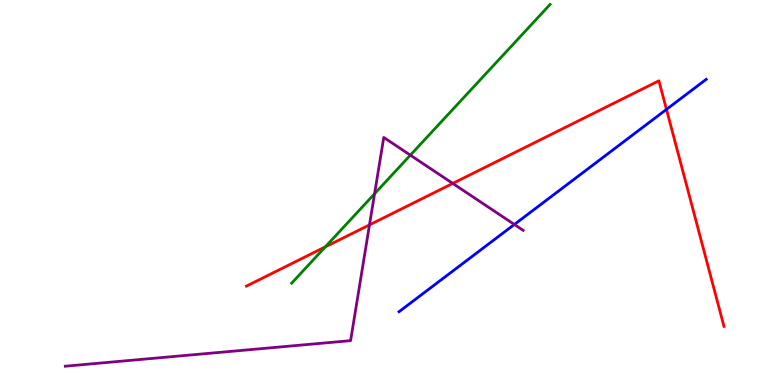[{'lines': ['blue', 'red'], 'intersections': [{'x': 8.6, 'y': 7.16}]}, {'lines': ['green', 'red'], 'intersections': [{'x': 4.2, 'y': 3.59}]}, {'lines': ['purple', 'red'], 'intersections': [{'x': 4.77, 'y': 4.16}, {'x': 5.84, 'y': 5.24}]}, {'lines': ['blue', 'green'], 'intersections': []}, {'lines': ['blue', 'purple'], 'intersections': [{'x': 6.64, 'y': 4.17}]}, {'lines': ['green', 'purple'], 'intersections': [{'x': 4.83, 'y': 4.97}, {'x': 5.29, 'y': 5.97}]}]